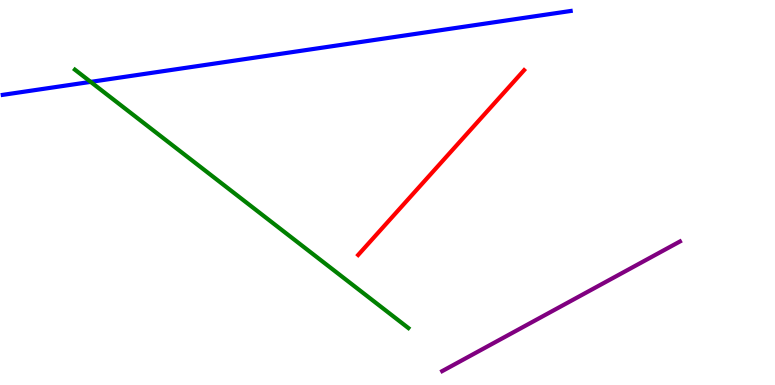[{'lines': ['blue', 'red'], 'intersections': []}, {'lines': ['green', 'red'], 'intersections': []}, {'lines': ['purple', 'red'], 'intersections': []}, {'lines': ['blue', 'green'], 'intersections': [{'x': 1.17, 'y': 7.87}]}, {'lines': ['blue', 'purple'], 'intersections': []}, {'lines': ['green', 'purple'], 'intersections': []}]